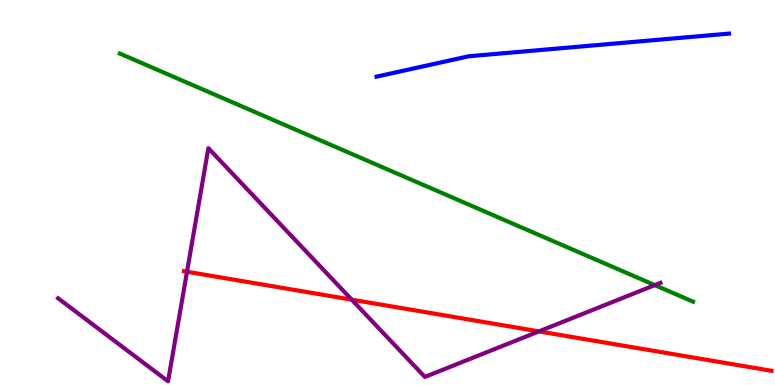[{'lines': ['blue', 'red'], 'intersections': []}, {'lines': ['green', 'red'], 'intersections': []}, {'lines': ['purple', 'red'], 'intersections': [{'x': 2.41, 'y': 2.94}, {'x': 4.54, 'y': 2.22}, {'x': 6.95, 'y': 1.39}]}, {'lines': ['blue', 'green'], 'intersections': []}, {'lines': ['blue', 'purple'], 'intersections': []}, {'lines': ['green', 'purple'], 'intersections': [{'x': 8.45, 'y': 2.59}]}]